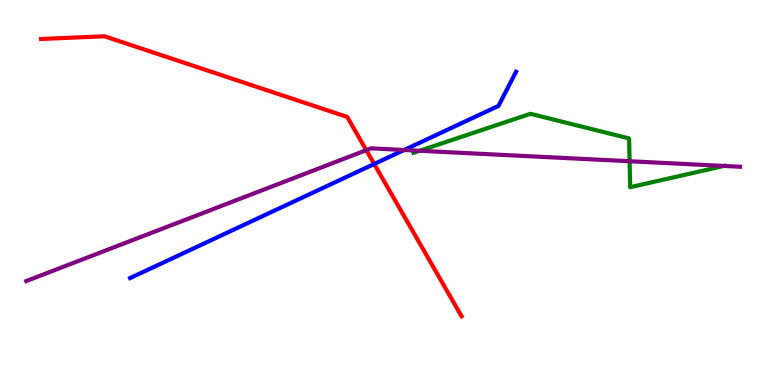[{'lines': ['blue', 'red'], 'intersections': [{'x': 4.83, 'y': 5.74}]}, {'lines': ['green', 'red'], 'intersections': []}, {'lines': ['purple', 'red'], 'intersections': [{'x': 4.73, 'y': 6.1}]}, {'lines': ['blue', 'green'], 'intersections': []}, {'lines': ['blue', 'purple'], 'intersections': [{'x': 5.21, 'y': 6.1}]}, {'lines': ['green', 'purple'], 'intersections': [{'x': 5.41, 'y': 6.08}, {'x': 8.12, 'y': 5.81}, {'x': 9.34, 'y': 5.69}]}]